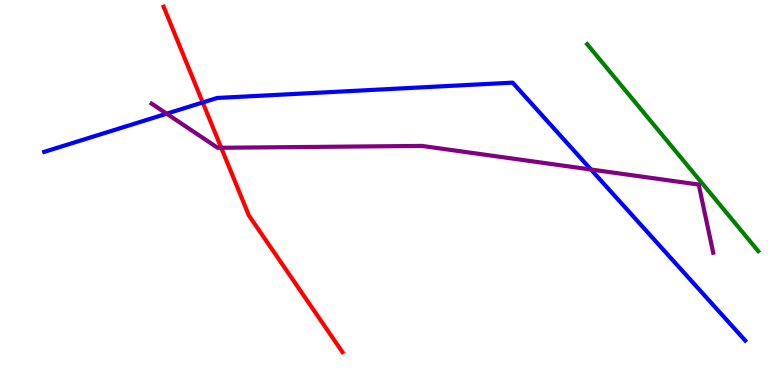[{'lines': ['blue', 'red'], 'intersections': [{'x': 2.62, 'y': 7.34}]}, {'lines': ['green', 'red'], 'intersections': []}, {'lines': ['purple', 'red'], 'intersections': [{'x': 2.85, 'y': 6.16}]}, {'lines': ['blue', 'green'], 'intersections': []}, {'lines': ['blue', 'purple'], 'intersections': [{'x': 2.15, 'y': 7.05}, {'x': 7.63, 'y': 5.6}]}, {'lines': ['green', 'purple'], 'intersections': []}]